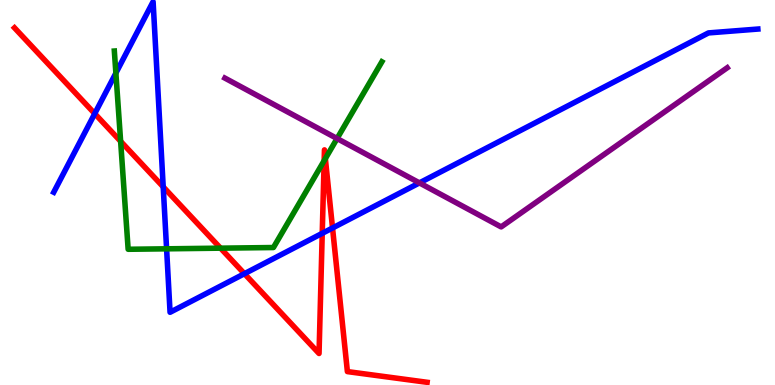[{'lines': ['blue', 'red'], 'intersections': [{'x': 1.22, 'y': 7.05}, {'x': 2.11, 'y': 5.15}, {'x': 3.15, 'y': 2.89}, {'x': 4.16, 'y': 3.94}, {'x': 4.29, 'y': 4.08}]}, {'lines': ['green', 'red'], 'intersections': [{'x': 1.56, 'y': 6.33}, {'x': 2.85, 'y': 3.55}, {'x': 4.18, 'y': 5.83}, {'x': 4.2, 'y': 5.88}]}, {'lines': ['purple', 'red'], 'intersections': []}, {'lines': ['blue', 'green'], 'intersections': [{'x': 1.5, 'y': 8.1}, {'x': 2.15, 'y': 3.54}]}, {'lines': ['blue', 'purple'], 'intersections': [{'x': 5.41, 'y': 5.25}]}, {'lines': ['green', 'purple'], 'intersections': [{'x': 4.35, 'y': 6.4}]}]